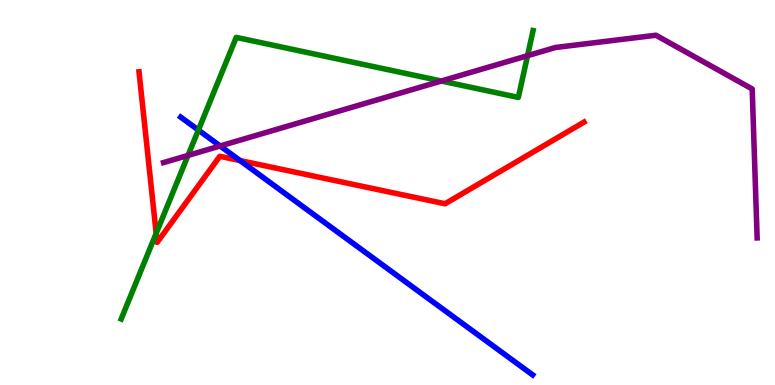[{'lines': ['blue', 'red'], 'intersections': [{'x': 3.1, 'y': 5.83}]}, {'lines': ['green', 'red'], 'intersections': [{'x': 2.02, 'y': 3.94}]}, {'lines': ['purple', 'red'], 'intersections': []}, {'lines': ['blue', 'green'], 'intersections': [{'x': 2.56, 'y': 6.62}]}, {'lines': ['blue', 'purple'], 'intersections': [{'x': 2.84, 'y': 6.21}]}, {'lines': ['green', 'purple'], 'intersections': [{'x': 2.43, 'y': 5.96}, {'x': 5.69, 'y': 7.9}, {'x': 6.81, 'y': 8.55}]}]